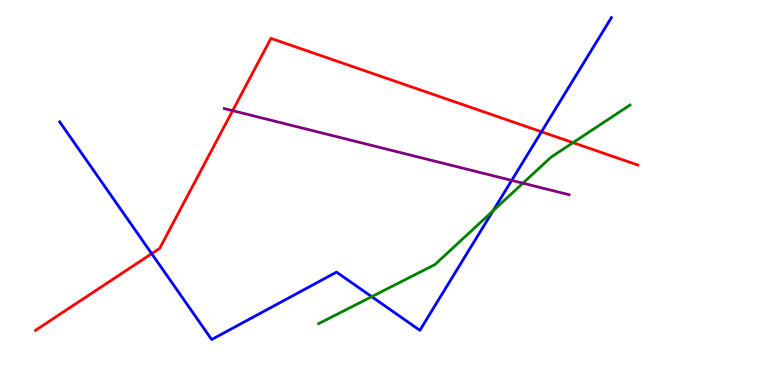[{'lines': ['blue', 'red'], 'intersections': [{'x': 1.96, 'y': 3.41}, {'x': 6.99, 'y': 6.58}]}, {'lines': ['green', 'red'], 'intersections': [{'x': 7.39, 'y': 6.29}]}, {'lines': ['purple', 'red'], 'intersections': [{'x': 3.0, 'y': 7.13}]}, {'lines': ['blue', 'green'], 'intersections': [{'x': 4.8, 'y': 2.29}, {'x': 6.36, 'y': 4.53}]}, {'lines': ['blue', 'purple'], 'intersections': [{'x': 6.6, 'y': 5.31}]}, {'lines': ['green', 'purple'], 'intersections': [{'x': 6.75, 'y': 5.24}]}]